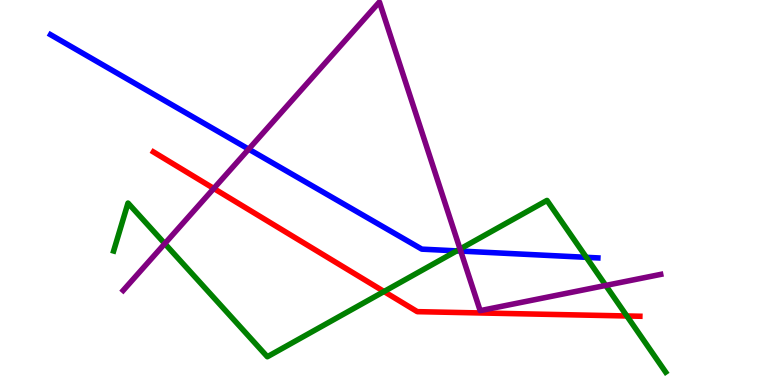[{'lines': ['blue', 'red'], 'intersections': []}, {'lines': ['green', 'red'], 'intersections': [{'x': 4.96, 'y': 2.43}, {'x': 8.09, 'y': 1.79}]}, {'lines': ['purple', 'red'], 'intersections': [{'x': 2.76, 'y': 5.1}]}, {'lines': ['blue', 'green'], 'intersections': [{'x': 5.89, 'y': 3.48}, {'x': 7.57, 'y': 3.32}]}, {'lines': ['blue', 'purple'], 'intersections': [{'x': 3.21, 'y': 6.13}, {'x': 5.94, 'y': 3.48}]}, {'lines': ['green', 'purple'], 'intersections': [{'x': 2.13, 'y': 3.67}, {'x': 5.94, 'y': 3.53}, {'x': 7.82, 'y': 2.59}]}]